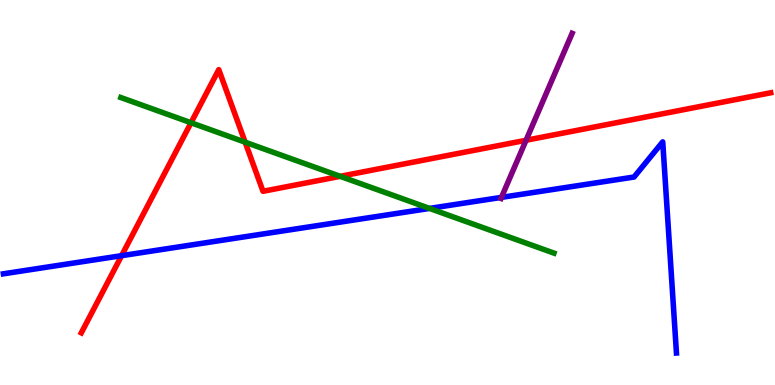[{'lines': ['blue', 'red'], 'intersections': [{'x': 1.57, 'y': 3.36}]}, {'lines': ['green', 'red'], 'intersections': [{'x': 2.46, 'y': 6.81}, {'x': 3.16, 'y': 6.31}, {'x': 4.39, 'y': 5.42}]}, {'lines': ['purple', 'red'], 'intersections': [{'x': 6.79, 'y': 6.36}]}, {'lines': ['blue', 'green'], 'intersections': [{'x': 5.54, 'y': 4.59}]}, {'lines': ['blue', 'purple'], 'intersections': [{'x': 6.47, 'y': 4.87}]}, {'lines': ['green', 'purple'], 'intersections': []}]